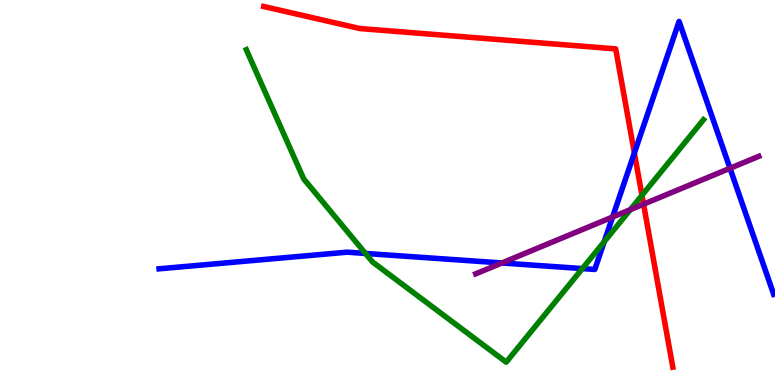[{'lines': ['blue', 'red'], 'intersections': [{'x': 8.19, 'y': 6.03}]}, {'lines': ['green', 'red'], 'intersections': [{'x': 8.28, 'y': 4.93}]}, {'lines': ['purple', 'red'], 'intersections': [{'x': 8.3, 'y': 4.7}]}, {'lines': ['blue', 'green'], 'intersections': [{'x': 4.72, 'y': 3.42}, {'x': 7.51, 'y': 3.02}, {'x': 7.8, 'y': 3.72}]}, {'lines': ['blue', 'purple'], 'intersections': [{'x': 6.48, 'y': 3.17}, {'x': 7.9, 'y': 4.36}, {'x': 9.42, 'y': 5.63}]}, {'lines': ['green', 'purple'], 'intersections': [{'x': 8.13, 'y': 4.55}]}]